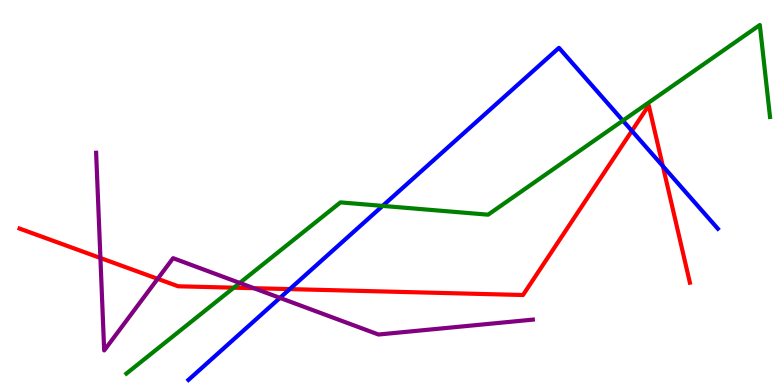[{'lines': ['blue', 'red'], 'intersections': [{'x': 3.74, 'y': 2.49}, {'x': 8.15, 'y': 6.6}, {'x': 8.55, 'y': 5.69}]}, {'lines': ['green', 'red'], 'intersections': [{'x': 3.02, 'y': 2.53}]}, {'lines': ['purple', 'red'], 'intersections': [{'x': 1.3, 'y': 3.3}, {'x': 2.03, 'y': 2.76}, {'x': 3.28, 'y': 2.51}]}, {'lines': ['blue', 'green'], 'intersections': [{'x': 4.94, 'y': 4.65}, {'x': 8.04, 'y': 6.87}]}, {'lines': ['blue', 'purple'], 'intersections': [{'x': 3.61, 'y': 2.26}]}, {'lines': ['green', 'purple'], 'intersections': [{'x': 3.09, 'y': 2.65}]}]